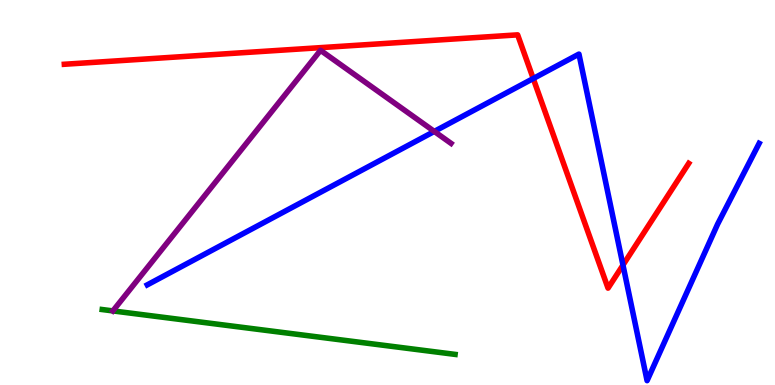[{'lines': ['blue', 'red'], 'intersections': [{'x': 6.88, 'y': 7.96}, {'x': 8.04, 'y': 3.11}]}, {'lines': ['green', 'red'], 'intersections': []}, {'lines': ['purple', 'red'], 'intersections': []}, {'lines': ['blue', 'green'], 'intersections': []}, {'lines': ['blue', 'purple'], 'intersections': [{'x': 5.6, 'y': 6.59}]}, {'lines': ['green', 'purple'], 'intersections': []}]